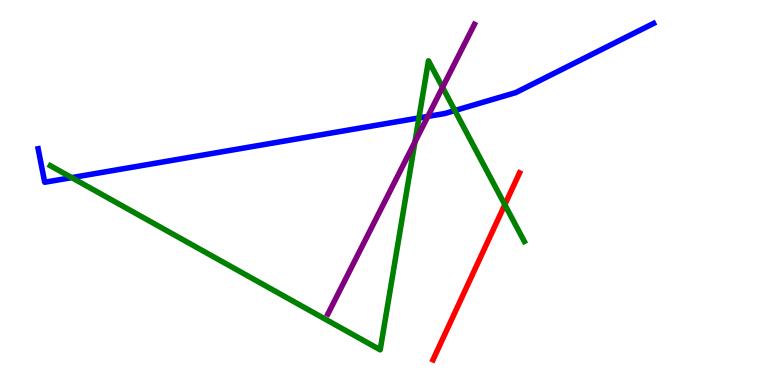[{'lines': ['blue', 'red'], 'intersections': []}, {'lines': ['green', 'red'], 'intersections': [{'x': 6.51, 'y': 4.68}]}, {'lines': ['purple', 'red'], 'intersections': []}, {'lines': ['blue', 'green'], 'intersections': [{'x': 0.925, 'y': 5.39}, {'x': 5.41, 'y': 6.94}, {'x': 5.87, 'y': 7.13}]}, {'lines': ['blue', 'purple'], 'intersections': [{'x': 5.52, 'y': 6.98}]}, {'lines': ['green', 'purple'], 'intersections': [{'x': 5.35, 'y': 6.31}, {'x': 5.71, 'y': 7.73}]}]